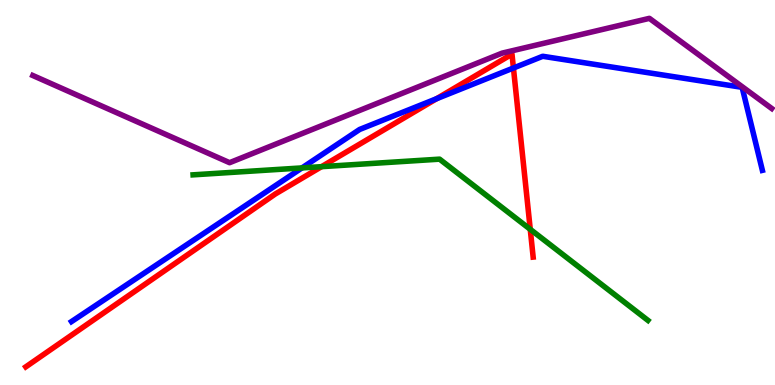[{'lines': ['blue', 'red'], 'intersections': [{'x': 5.63, 'y': 7.44}, {'x': 6.62, 'y': 8.23}]}, {'lines': ['green', 'red'], 'intersections': [{'x': 4.15, 'y': 5.67}, {'x': 6.84, 'y': 4.04}]}, {'lines': ['purple', 'red'], 'intersections': []}, {'lines': ['blue', 'green'], 'intersections': [{'x': 3.9, 'y': 5.64}]}, {'lines': ['blue', 'purple'], 'intersections': []}, {'lines': ['green', 'purple'], 'intersections': []}]